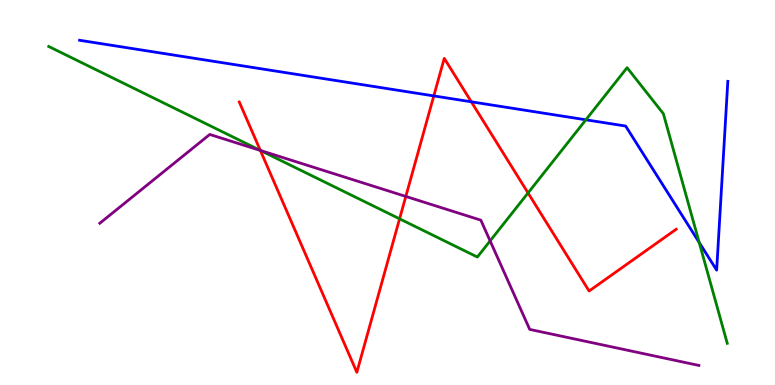[{'lines': ['blue', 'red'], 'intersections': [{'x': 5.6, 'y': 7.51}, {'x': 6.08, 'y': 7.36}]}, {'lines': ['green', 'red'], 'intersections': [{'x': 3.36, 'y': 6.09}, {'x': 5.16, 'y': 4.32}, {'x': 6.81, 'y': 4.99}]}, {'lines': ['purple', 'red'], 'intersections': [{'x': 3.36, 'y': 6.09}, {'x': 5.24, 'y': 4.9}]}, {'lines': ['blue', 'green'], 'intersections': [{'x': 7.56, 'y': 6.89}, {'x': 9.02, 'y': 3.7}]}, {'lines': ['blue', 'purple'], 'intersections': []}, {'lines': ['green', 'purple'], 'intersections': [{'x': 3.36, 'y': 6.09}, {'x': 6.32, 'y': 3.74}]}]